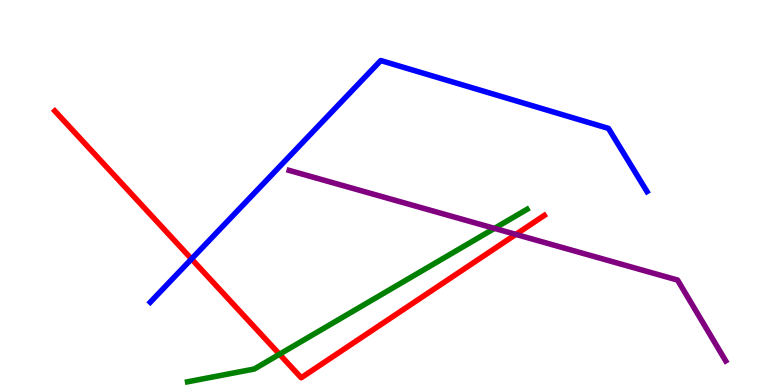[{'lines': ['blue', 'red'], 'intersections': [{'x': 2.47, 'y': 3.27}]}, {'lines': ['green', 'red'], 'intersections': [{'x': 3.61, 'y': 0.799}]}, {'lines': ['purple', 'red'], 'intersections': [{'x': 6.66, 'y': 3.91}]}, {'lines': ['blue', 'green'], 'intersections': []}, {'lines': ['blue', 'purple'], 'intersections': []}, {'lines': ['green', 'purple'], 'intersections': [{'x': 6.38, 'y': 4.07}]}]